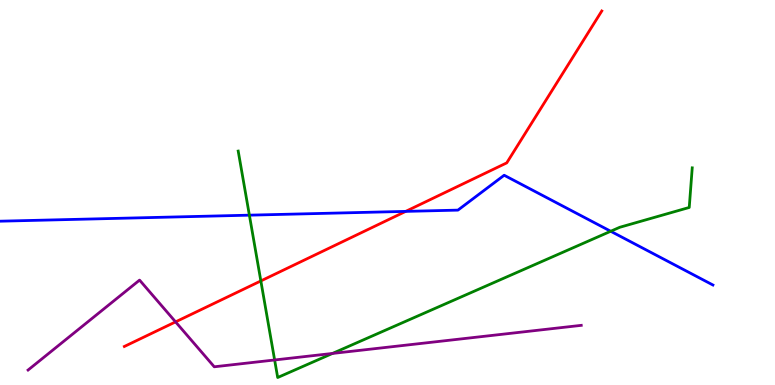[{'lines': ['blue', 'red'], 'intersections': [{'x': 5.23, 'y': 4.51}]}, {'lines': ['green', 'red'], 'intersections': [{'x': 3.37, 'y': 2.7}]}, {'lines': ['purple', 'red'], 'intersections': [{'x': 2.27, 'y': 1.64}]}, {'lines': ['blue', 'green'], 'intersections': [{'x': 3.22, 'y': 4.41}, {'x': 7.88, 'y': 3.99}]}, {'lines': ['blue', 'purple'], 'intersections': []}, {'lines': ['green', 'purple'], 'intersections': [{'x': 3.54, 'y': 0.65}, {'x': 4.29, 'y': 0.82}]}]